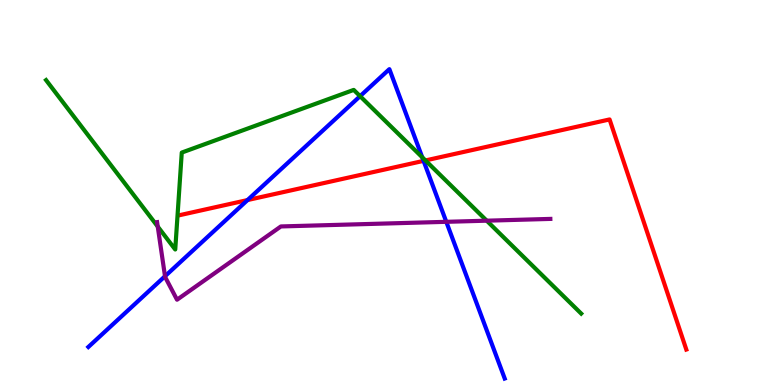[{'lines': ['blue', 'red'], 'intersections': [{'x': 3.19, 'y': 4.8}, {'x': 5.47, 'y': 5.82}]}, {'lines': ['green', 'red'], 'intersections': [{'x': 5.49, 'y': 5.83}]}, {'lines': ['purple', 'red'], 'intersections': []}, {'lines': ['blue', 'green'], 'intersections': [{'x': 4.65, 'y': 7.5}, {'x': 5.45, 'y': 5.91}]}, {'lines': ['blue', 'purple'], 'intersections': [{'x': 2.13, 'y': 2.83}, {'x': 5.76, 'y': 4.24}]}, {'lines': ['green', 'purple'], 'intersections': [{'x': 2.04, 'y': 4.12}, {'x': 6.28, 'y': 4.27}]}]